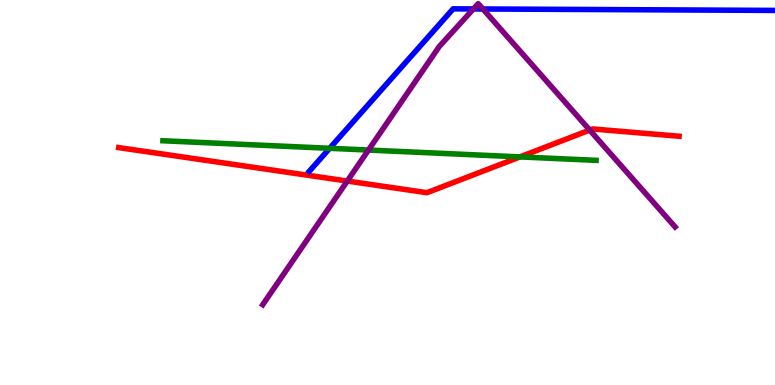[{'lines': ['blue', 'red'], 'intersections': []}, {'lines': ['green', 'red'], 'intersections': [{'x': 6.71, 'y': 5.92}]}, {'lines': ['purple', 'red'], 'intersections': [{'x': 4.48, 'y': 5.3}, {'x': 7.61, 'y': 6.62}]}, {'lines': ['blue', 'green'], 'intersections': [{'x': 4.25, 'y': 6.15}]}, {'lines': ['blue', 'purple'], 'intersections': [{'x': 6.11, 'y': 9.77}, {'x': 6.23, 'y': 9.77}]}, {'lines': ['green', 'purple'], 'intersections': [{'x': 4.75, 'y': 6.1}]}]